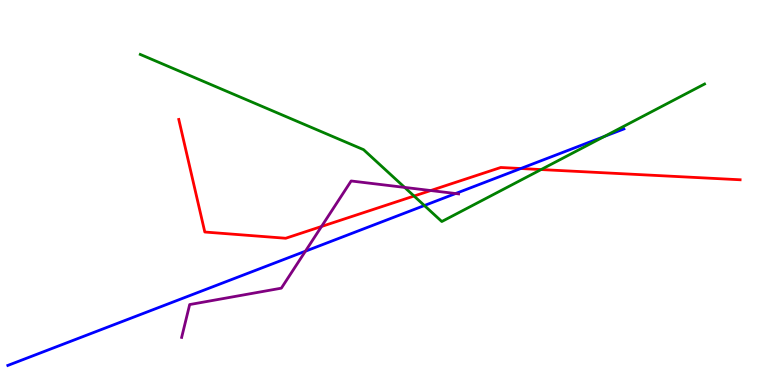[{'lines': ['blue', 'red'], 'intersections': [{'x': 6.72, 'y': 5.62}]}, {'lines': ['green', 'red'], 'intersections': [{'x': 5.34, 'y': 4.91}, {'x': 6.98, 'y': 5.6}]}, {'lines': ['purple', 'red'], 'intersections': [{'x': 4.15, 'y': 4.12}, {'x': 5.56, 'y': 5.05}]}, {'lines': ['blue', 'green'], 'intersections': [{'x': 5.48, 'y': 4.66}, {'x': 7.8, 'y': 6.46}]}, {'lines': ['blue', 'purple'], 'intersections': [{'x': 3.94, 'y': 3.48}, {'x': 5.88, 'y': 4.97}]}, {'lines': ['green', 'purple'], 'intersections': [{'x': 5.22, 'y': 5.13}]}]